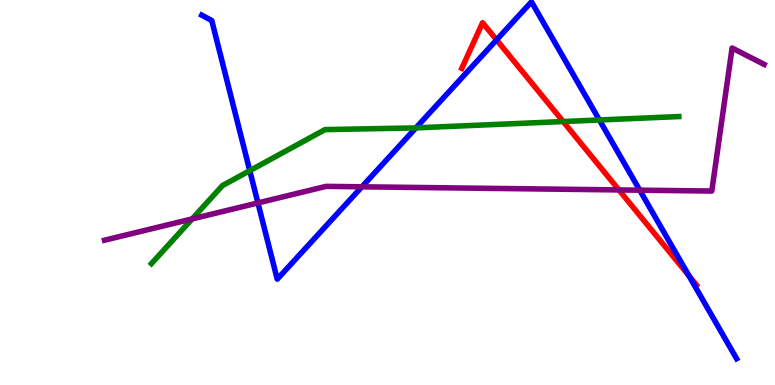[{'lines': ['blue', 'red'], 'intersections': [{'x': 6.41, 'y': 8.96}, {'x': 8.89, 'y': 2.84}]}, {'lines': ['green', 'red'], 'intersections': [{'x': 7.27, 'y': 6.84}]}, {'lines': ['purple', 'red'], 'intersections': [{'x': 7.99, 'y': 5.07}]}, {'lines': ['blue', 'green'], 'intersections': [{'x': 3.22, 'y': 5.57}, {'x': 5.37, 'y': 6.68}, {'x': 7.73, 'y': 6.88}]}, {'lines': ['blue', 'purple'], 'intersections': [{'x': 3.33, 'y': 4.73}, {'x': 4.67, 'y': 5.15}, {'x': 8.25, 'y': 5.06}]}, {'lines': ['green', 'purple'], 'intersections': [{'x': 2.48, 'y': 4.31}]}]